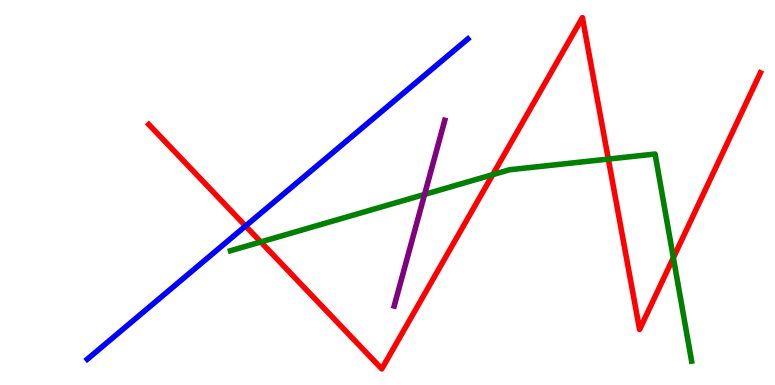[{'lines': ['blue', 'red'], 'intersections': [{'x': 3.17, 'y': 4.13}]}, {'lines': ['green', 'red'], 'intersections': [{'x': 3.36, 'y': 3.72}, {'x': 6.36, 'y': 5.46}, {'x': 7.85, 'y': 5.87}, {'x': 8.69, 'y': 3.31}]}, {'lines': ['purple', 'red'], 'intersections': []}, {'lines': ['blue', 'green'], 'intersections': []}, {'lines': ['blue', 'purple'], 'intersections': []}, {'lines': ['green', 'purple'], 'intersections': [{'x': 5.48, 'y': 4.95}]}]